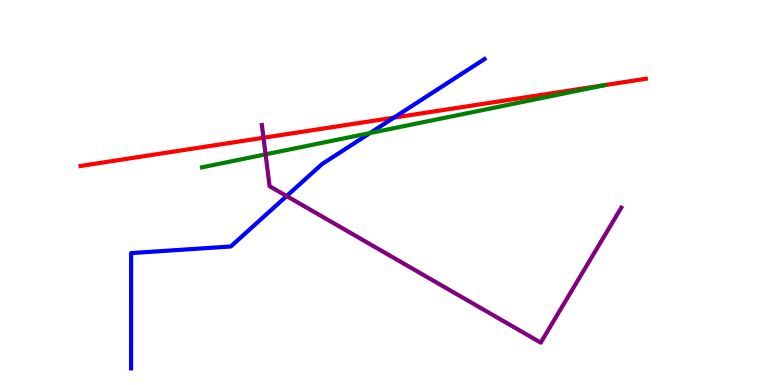[{'lines': ['blue', 'red'], 'intersections': [{'x': 5.08, 'y': 6.94}]}, {'lines': ['green', 'red'], 'intersections': []}, {'lines': ['purple', 'red'], 'intersections': [{'x': 3.4, 'y': 6.42}]}, {'lines': ['blue', 'green'], 'intersections': [{'x': 4.77, 'y': 6.54}]}, {'lines': ['blue', 'purple'], 'intersections': [{'x': 3.7, 'y': 4.91}]}, {'lines': ['green', 'purple'], 'intersections': [{'x': 3.43, 'y': 5.99}]}]